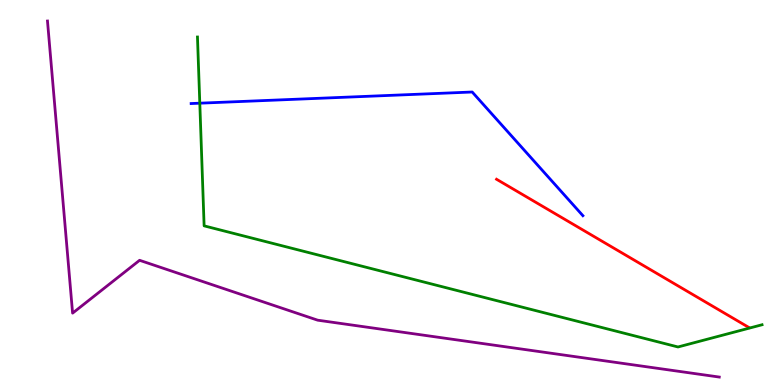[{'lines': ['blue', 'red'], 'intersections': []}, {'lines': ['green', 'red'], 'intersections': []}, {'lines': ['purple', 'red'], 'intersections': []}, {'lines': ['blue', 'green'], 'intersections': [{'x': 2.58, 'y': 7.32}]}, {'lines': ['blue', 'purple'], 'intersections': []}, {'lines': ['green', 'purple'], 'intersections': []}]